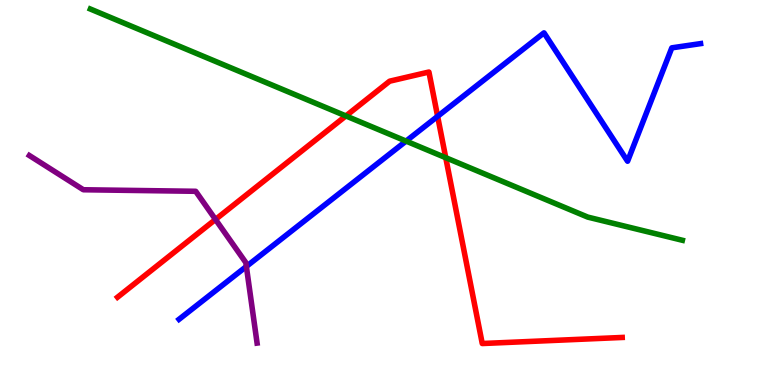[{'lines': ['blue', 'red'], 'intersections': [{'x': 5.65, 'y': 6.98}]}, {'lines': ['green', 'red'], 'intersections': [{'x': 4.46, 'y': 6.99}, {'x': 5.75, 'y': 5.9}]}, {'lines': ['purple', 'red'], 'intersections': [{'x': 2.78, 'y': 4.3}]}, {'lines': ['blue', 'green'], 'intersections': [{'x': 5.24, 'y': 6.34}]}, {'lines': ['blue', 'purple'], 'intersections': [{'x': 3.18, 'y': 3.08}]}, {'lines': ['green', 'purple'], 'intersections': []}]